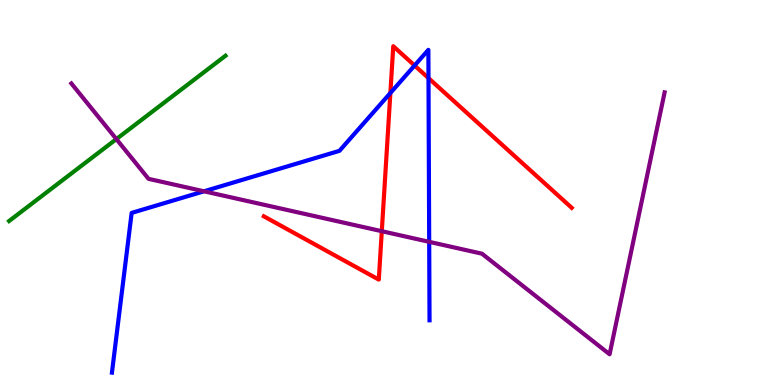[{'lines': ['blue', 'red'], 'intersections': [{'x': 5.04, 'y': 7.58}, {'x': 5.35, 'y': 8.3}, {'x': 5.53, 'y': 7.97}]}, {'lines': ['green', 'red'], 'intersections': []}, {'lines': ['purple', 'red'], 'intersections': [{'x': 4.93, 'y': 3.99}]}, {'lines': ['blue', 'green'], 'intersections': []}, {'lines': ['blue', 'purple'], 'intersections': [{'x': 2.63, 'y': 5.03}, {'x': 5.54, 'y': 3.72}]}, {'lines': ['green', 'purple'], 'intersections': [{'x': 1.5, 'y': 6.39}]}]